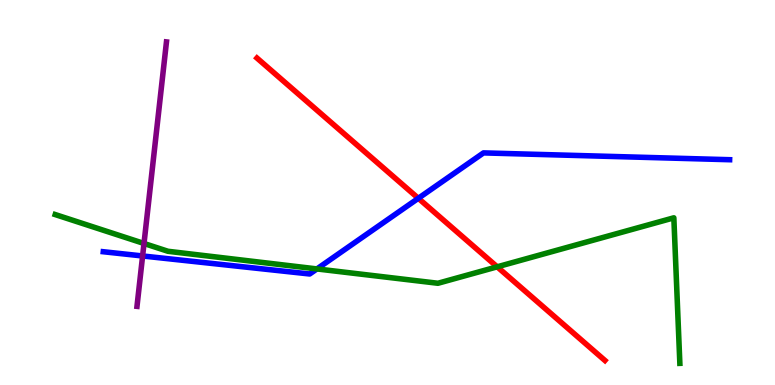[{'lines': ['blue', 'red'], 'intersections': [{'x': 5.4, 'y': 4.85}]}, {'lines': ['green', 'red'], 'intersections': [{'x': 6.42, 'y': 3.07}]}, {'lines': ['purple', 'red'], 'intersections': []}, {'lines': ['blue', 'green'], 'intersections': [{'x': 4.09, 'y': 3.01}]}, {'lines': ['blue', 'purple'], 'intersections': [{'x': 1.84, 'y': 3.35}]}, {'lines': ['green', 'purple'], 'intersections': [{'x': 1.86, 'y': 3.68}]}]